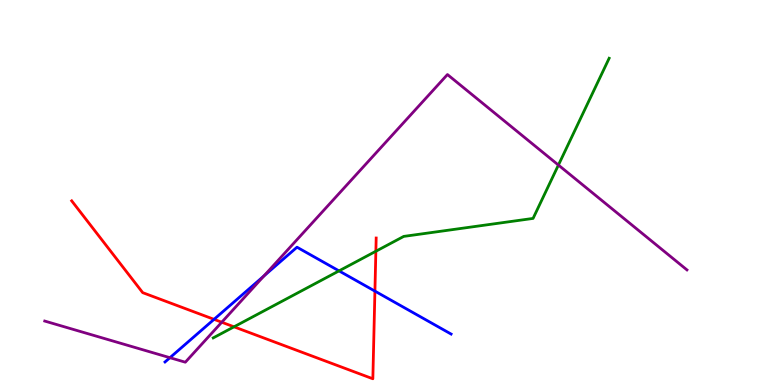[{'lines': ['blue', 'red'], 'intersections': [{'x': 2.76, 'y': 1.71}, {'x': 4.84, 'y': 2.44}]}, {'lines': ['green', 'red'], 'intersections': [{'x': 3.02, 'y': 1.51}, {'x': 4.85, 'y': 3.47}]}, {'lines': ['purple', 'red'], 'intersections': [{'x': 2.86, 'y': 1.63}]}, {'lines': ['blue', 'green'], 'intersections': [{'x': 4.37, 'y': 2.96}]}, {'lines': ['blue', 'purple'], 'intersections': [{'x': 2.19, 'y': 0.709}, {'x': 3.41, 'y': 2.83}]}, {'lines': ['green', 'purple'], 'intersections': [{'x': 7.21, 'y': 5.71}]}]